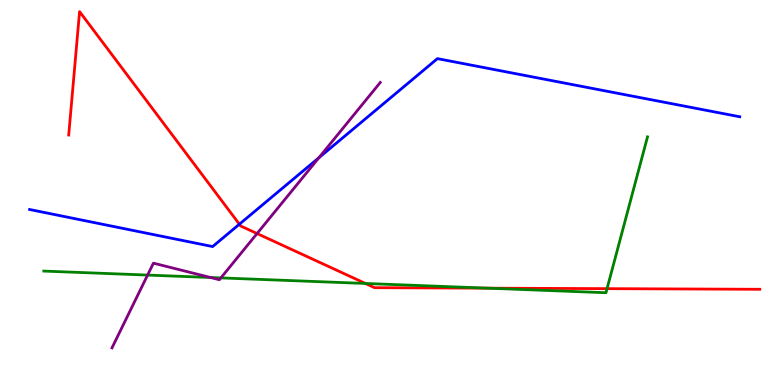[{'lines': ['blue', 'red'], 'intersections': [{'x': 3.09, 'y': 4.18}]}, {'lines': ['green', 'red'], 'intersections': [{'x': 4.72, 'y': 2.64}, {'x': 6.29, 'y': 2.52}, {'x': 7.83, 'y': 2.5}]}, {'lines': ['purple', 'red'], 'intersections': [{'x': 3.32, 'y': 3.93}]}, {'lines': ['blue', 'green'], 'intersections': []}, {'lines': ['blue', 'purple'], 'intersections': [{'x': 4.11, 'y': 5.9}]}, {'lines': ['green', 'purple'], 'intersections': [{'x': 1.9, 'y': 2.86}, {'x': 2.72, 'y': 2.79}, {'x': 2.85, 'y': 2.78}]}]